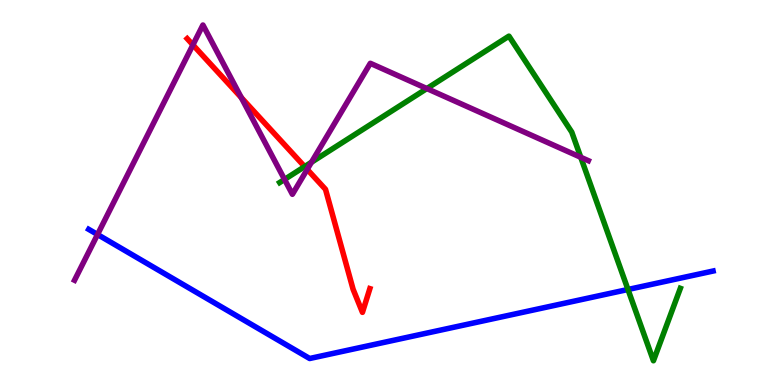[{'lines': ['blue', 'red'], 'intersections': []}, {'lines': ['green', 'red'], 'intersections': [{'x': 3.93, 'y': 5.67}]}, {'lines': ['purple', 'red'], 'intersections': [{'x': 2.49, 'y': 8.83}, {'x': 3.11, 'y': 7.47}, {'x': 3.96, 'y': 5.6}]}, {'lines': ['blue', 'green'], 'intersections': [{'x': 8.1, 'y': 2.48}]}, {'lines': ['blue', 'purple'], 'intersections': [{'x': 1.26, 'y': 3.91}]}, {'lines': ['green', 'purple'], 'intersections': [{'x': 3.67, 'y': 5.34}, {'x': 4.02, 'y': 5.79}, {'x': 5.51, 'y': 7.7}, {'x': 7.49, 'y': 5.91}]}]